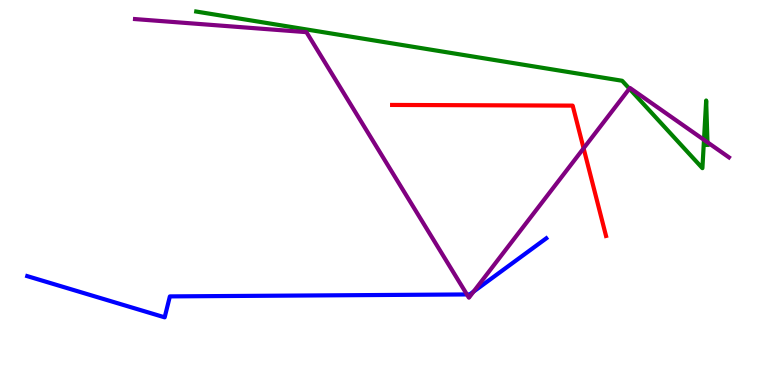[{'lines': ['blue', 'red'], 'intersections': []}, {'lines': ['green', 'red'], 'intersections': []}, {'lines': ['purple', 'red'], 'intersections': [{'x': 7.53, 'y': 6.15}]}, {'lines': ['blue', 'green'], 'intersections': []}, {'lines': ['blue', 'purple'], 'intersections': [{'x': 6.02, 'y': 2.35}, {'x': 6.11, 'y': 2.43}]}, {'lines': ['green', 'purple'], 'intersections': [{'x': 8.12, 'y': 7.7}, {'x': 9.08, 'y': 6.37}, {'x': 9.13, 'y': 6.3}]}]